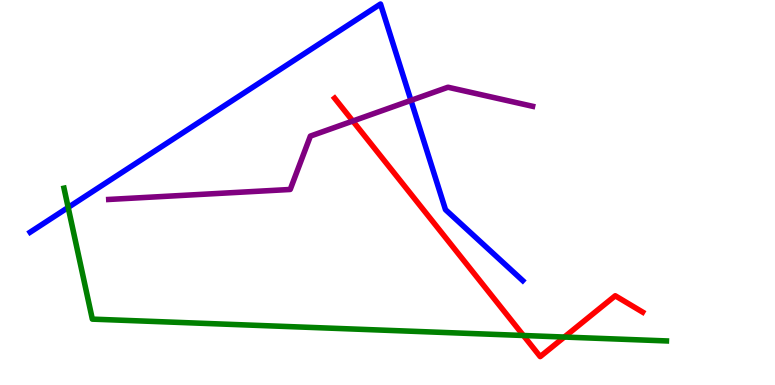[{'lines': ['blue', 'red'], 'intersections': []}, {'lines': ['green', 'red'], 'intersections': [{'x': 6.75, 'y': 1.29}, {'x': 7.28, 'y': 1.25}]}, {'lines': ['purple', 'red'], 'intersections': [{'x': 4.55, 'y': 6.86}]}, {'lines': ['blue', 'green'], 'intersections': [{'x': 0.88, 'y': 4.61}]}, {'lines': ['blue', 'purple'], 'intersections': [{'x': 5.3, 'y': 7.39}]}, {'lines': ['green', 'purple'], 'intersections': []}]